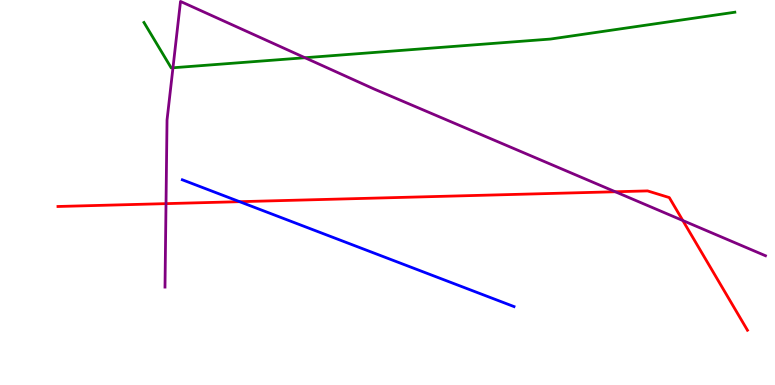[{'lines': ['blue', 'red'], 'intersections': [{'x': 3.09, 'y': 4.76}]}, {'lines': ['green', 'red'], 'intersections': []}, {'lines': ['purple', 'red'], 'intersections': [{'x': 2.14, 'y': 4.71}, {'x': 7.94, 'y': 5.02}, {'x': 8.81, 'y': 4.27}]}, {'lines': ['blue', 'green'], 'intersections': []}, {'lines': ['blue', 'purple'], 'intersections': []}, {'lines': ['green', 'purple'], 'intersections': [{'x': 2.23, 'y': 8.24}, {'x': 3.93, 'y': 8.5}]}]